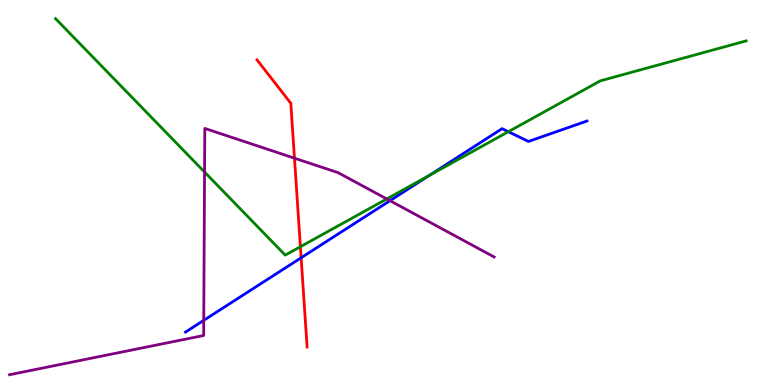[{'lines': ['blue', 'red'], 'intersections': [{'x': 3.89, 'y': 3.3}]}, {'lines': ['green', 'red'], 'intersections': [{'x': 3.88, 'y': 3.59}]}, {'lines': ['purple', 'red'], 'intersections': [{'x': 3.8, 'y': 5.89}]}, {'lines': ['blue', 'green'], 'intersections': [{'x': 5.54, 'y': 5.44}, {'x': 6.56, 'y': 6.58}]}, {'lines': ['blue', 'purple'], 'intersections': [{'x': 2.63, 'y': 1.68}, {'x': 5.03, 'y': 4.79}]}, {'lines': ['green', 'purple'], 'intersections': [{'x': 2.64, 'y': 5.53}, {'x': 4.99, 'y': 4.83}]}]